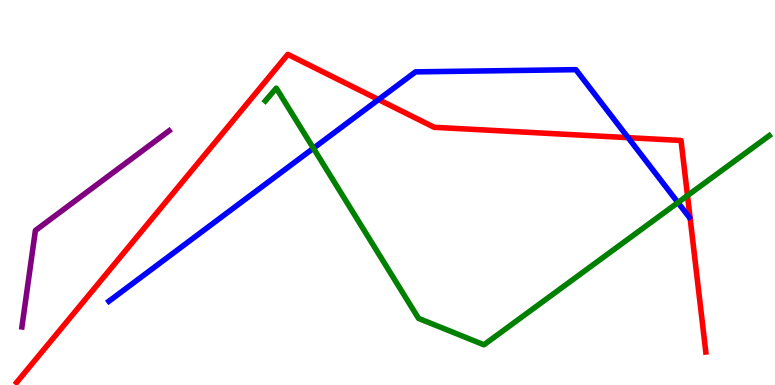[{'lines': ['blue', 'red'], 'intersections': [{'x': 4.88, 'y': 7.41}, {'x': 8.1, 'y': 6.42}]}, {'lines': ['green', 'red'], 'intersections': [{'x': 8.87, 'y': 4.92}]}, {'lines': ['purple', 'red'], 'intersections': []}, {'lines': ['blue', 'green'], 'intersections': [{'x': 4.04, 'y': 6.15}, {'x': 8.75, 'y': 4.74}]}, {'lines': ['blue', 'purple'], 'intersections': []}, {'lines': ['green', 'purple'], 'intersections': []}]